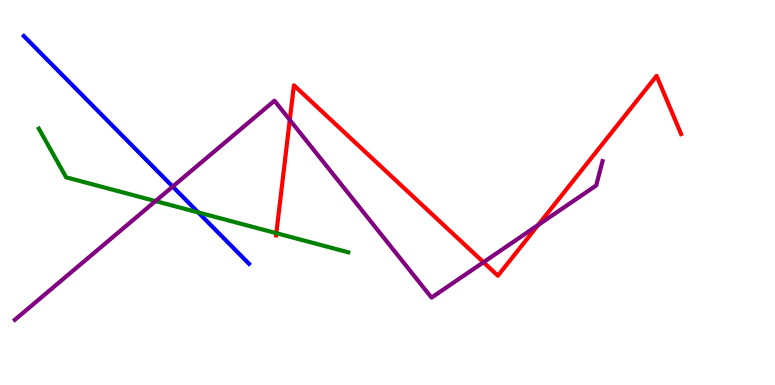[{'lines': ['blue', 'red'], 'intersections': []}, {'lines': ['green', 'red'], 'intersections': [{'x': 3.57, 'y': 3.94}]}, {'lines': ['purple', 'red'], 'intersections': [{'x': 3.74, 'y': 6.89}, {'x': 6.24, 'y': 3.19}, {'x': 6.94, 'y': 4.16}]}, {'lines': ['blue', 'green'], 'intersections': [{'x': 2.56, 'y': 4.48}]}, {'lines': ['blue', 'purple'], 'intersections': [{'x': 2.23, 'y': 5.15}]}, {'lines': ['green', 'purple'], 'intersections': [{'x': 2.01, 'y': 4.78}]}]